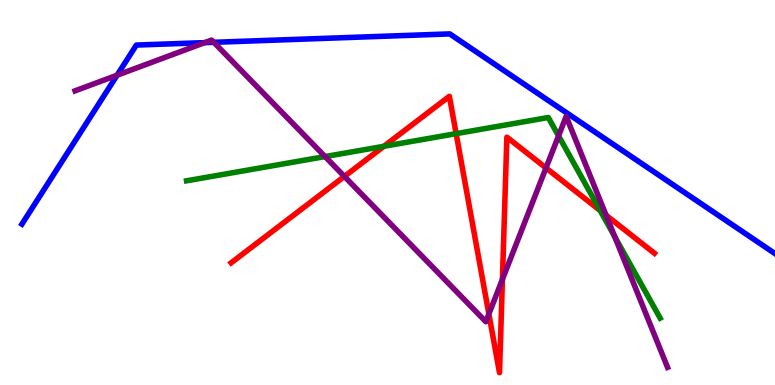[{'lines': ['blue', 'red'], 'intersections': []}, {'lines': ['green', 'red'], 'intersections': [{'x': 4.95, 'y': 6.2}, {'x': 5.89, 'y': 6.53}, {'x': 7.74, 'y': 4.53}]}, {'lines': ['purple', 'red'], 'intersections': [{'x': 4.44, 'y': 5.42}, {'x': 6.31, 'y': 1.84}, {'x': 6.48, 'y': 2.74}, {'x': 7.05, 'y': 5.64}, {'x': 7.82, 'y': 4.41}]}, {'lines': ['blue', 'green'], 'intersections': []}, {'lines': ['blue', 'purple'], 'intersections': [{'x': 1.51, 'y': 8.05}, {'x': 2.64, 'y': 8.89}, {'x': 2.76, 'y': 8.9}]}, {'lines': ['green', 'purple'], 'intersections': [{'x': 4.19, 'y': 5.93}, {'x': 7.21, 'y': 6.47}, {'x': 7.93, 'y': 3.85}]}]